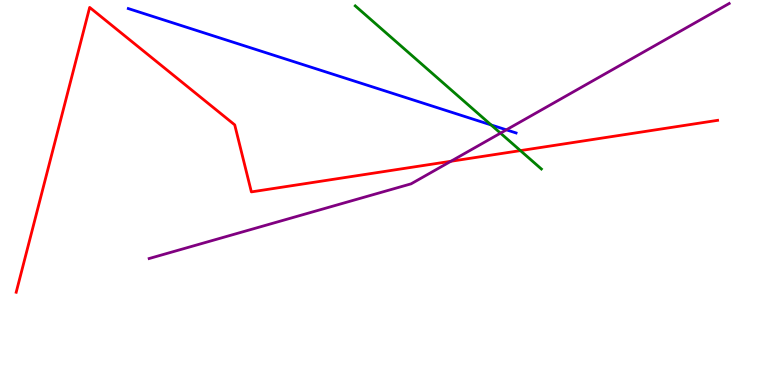[{'lines': ['blue', 'red'], 'intersections': []}, {'lines': ['green', 'red'], 'intersections': [{'x': 6.71, 'y': 6.09}]}, {'lines': ['purple', 'red'], 'intersections': [{'x': 5.82, 'y': 5.81}]}, {'lines': ['blue', 'green'], 'intersections': [{'x': 6.34, 'y': 6.75}]}, {'lines': ['blue', 'purple'], 'intersections': [{'x': 6.53, 'y': 6.63}]}, {'lines': ['green', 'purple'], 'intersections': [{'x': 6.46, 'y': 6.54}]}]